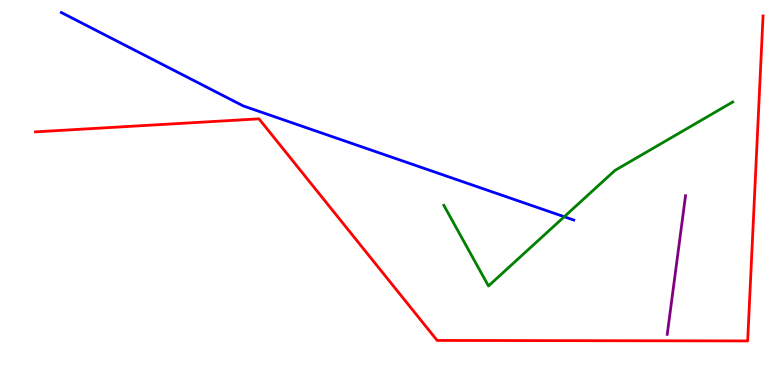[{'lines': ['blue', 'red'], 'intersections': []}, {'lines': ['green', 'red'], 'intersections': []}, {'lines': ['purple', 'red'], 'intersections': []}, {'lines': ['blue', 'green'], 'intersections': [{'x': 7.28, 'y': 4.37}]}, {'lines': ['blue', 'purple'], 'intersections': []}, {'lines': ['green', 'purple'], 'intersections': []}]